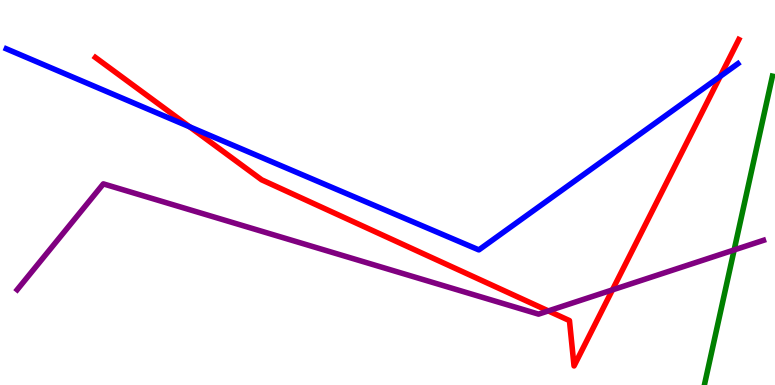[{'lines': ['blue', 'red'], 'intersections': [{'x': 2.45, 'y': 6.71}, {'x': 9.29, 'y': 8.02}]}, {'lines': ['green', 'red'], 'intersections': []}, {'lines': ['purple', 'red'], 'intersections': [{'x': 7.08, 'y': 1.92}, {'x': 7.9, 'y': 2.47}]}, {'lines': ['blue', 'green'], 'intersections': []}, {'lines': ['blue', 'purple'], 'intersections': []}, {'lines': ['green', 'purple'], 'intersections': [{'x': 9.47, 'y': 3.51}]}]